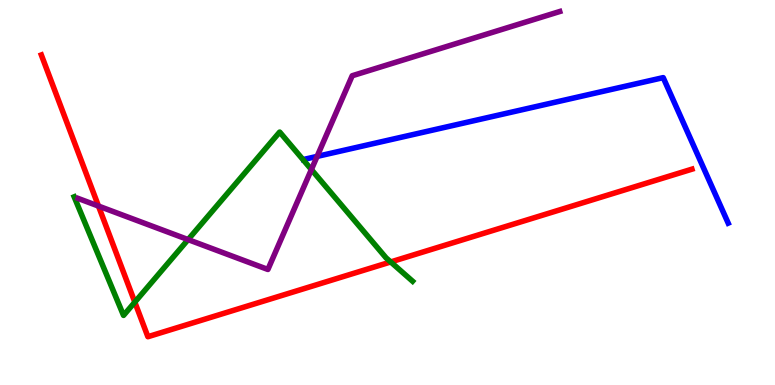[{'lines': ['blue', 'red'], 'intersections': []}, {'lines': ['green', 'red'], 'intersections': [{'x': 1.74, 'y': 2.15}, {'x': 5.04, 'y': 3.2}]}, {'lines': ['purple', 'red'], 'intersections': [{'x': 1.27, 'y': 4.65}]}, {'lines': ['blue', 'green'], 'intersections': []}, {'lines': ['blue', 'purple'], 'intersections': [{'x': 4.09, 'y': 5.94}]}, {'lines': ['green', 'purple'], 'intersections': [{'x': 2.43, 'y': 3.78}, {'x': 4.02, 'y': 5.6}]}]